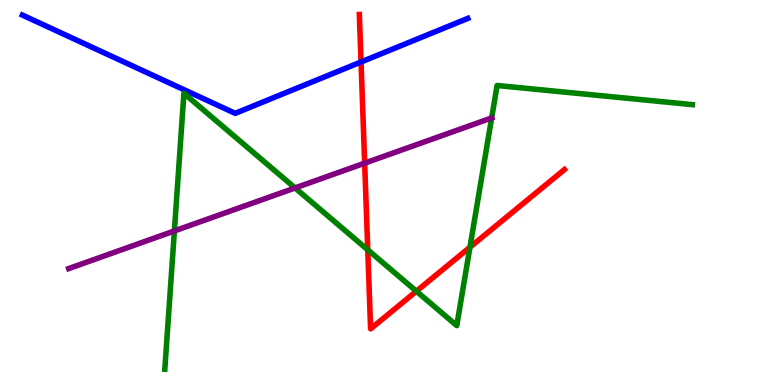[{'lines': ['blue', 'red'], 'intersections': [{'x': 4.66, 'y': 8.39}]}, {'lines': ['green', 'red'], 'intersections': [{'x': 4.75, 'y': 3.51}, {'x': 5.37, 'y': 2.44}, {'x': 6.06, 'y': 3.58}]}, {'lines': ['purple', 'red'], 'intersections': [{'x': 4.71, 'y': 5.76}]}, {'lines': ['blue', 'green'], 'intersections': []}, {'lines': ['blue', 'purple'], 'intersections': []}, {'lines': ['green', 'purple'], 'intersections': [{'x': 2.25, 'y': 4.0}, {'x': 3.81, 'y': 5.12}, {'x': 6.34, 'y': 6.94}]}]